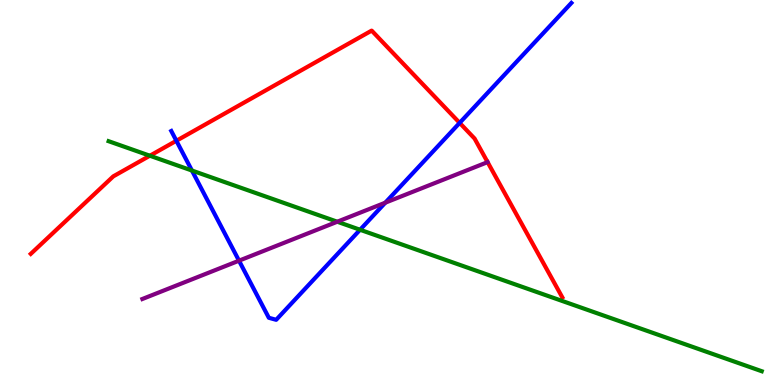[{'lines': ['blue', 'red'], 'intersections': [{'x': 2.28, 'y': 6.34}, {'x': 5.93, 'y': 6.81}]}, {'lines': ['green', 'red'], 'intersections': [{'x': 1.93, 'y': 5.96}]}, {'lines': ['purple', 'red'], 'intersections': []}, {'lines': ['blue', 'green'], 'intersections': [{'x': 2.48, 'y': 5.57}, {'x': 4.65, 'y': 4.03}]}, {'lines': ['blue', 'purple'], 'intersections': [{'x': 3.08, 'y': 3.23}, {'x': 4.97, 'y': 4.74}]}, {'lines': ['green', 'purple'], 'intersections': [{'x': 4.35, 'y': 4.24}]}]